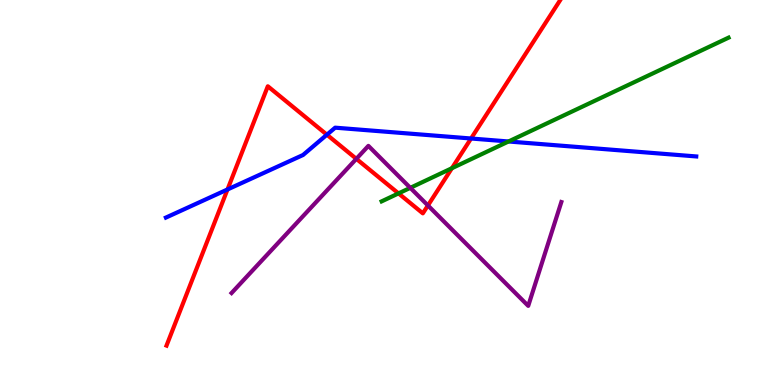[{'lines': ['blue', 'red'], 'intersections': [{'x': 2.94, 'y': 5.08}, {'x': 4.22, 'y': 6.5}, {'x': 6.08, 'y': 6.4}]}, {'lines': ['green', 'red'], 'intersections': [{'x': 5.14, 'y': 4.98}, {'x': 5.83, 'y': 5.63}]}, {'lines': ['purple', 'red'], 'intersections': [{'x': 4.6, 'y': 5.87}, {'x': 5.52, 'y': 4.66}]}, {'lines': ['blue', 'green'], 'intersections': [{'x': 6.56, 'y': 6.33}]}, {'lines': ['blue', 'purple'], 'intersections': []}, {'lines': ['green', 'purple'], 'intersections': [{'x': 5.29, 'y': 5.12}]}]